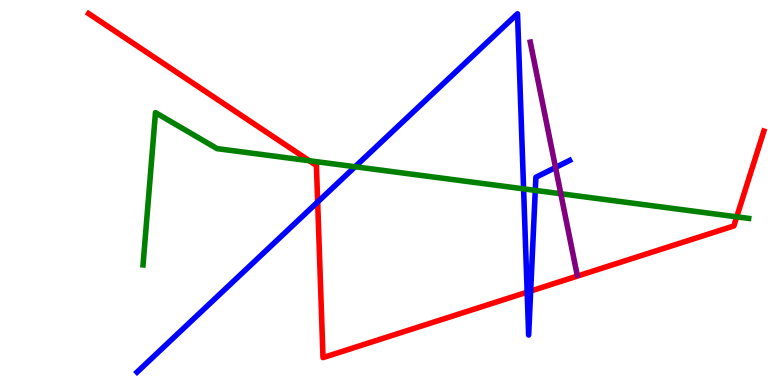[{'lines': ['blue', 'red'], 'intersections': [{'x': 4.1, 'y': 4.75}, {'x': 6.8, 'y': 2.41}, {'x': 6.85, 'y': 2.44}]}, {'lines': ['green', 'red'], 'intersections': [{'x': 3.99, 'y': 5.83}, {'x': 9.51, 'y': 4.37}]}, {'lines': ['purple', 'red'], 'intersections': []}, {'lines': ['blue', 'green'], 'intersections': [{'x': 4.58, 'y': 5.67}, {'x': 6.76, 'y': 5.09}, {'x': 6.91, 'y': 5.05}]}, {'lines': ['blue', 'purple'], 'intersections': [{'x': 7.17, 'y': 5.65}]}, {'lines': ['green', 'purple'], 'intersections': [{'x': 7.24, 'y': 4.97}]}]